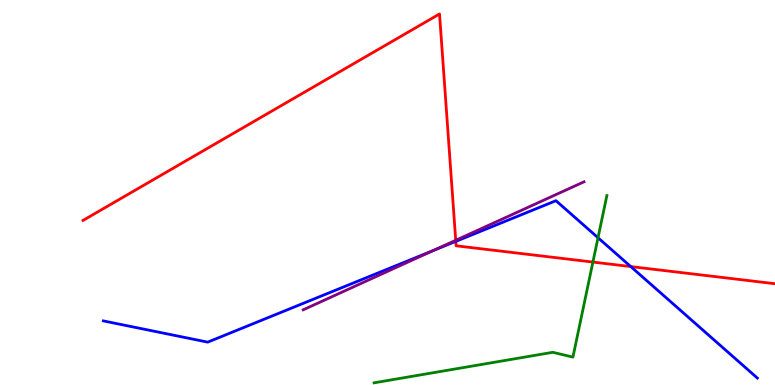[{'lines': ['blue', 'red'], 'intersections': [{'x': 5.88, 'y': 3.73}, {'x': 8.14, 'y': 3.08}]}, {'lines': ['green', 'red'], 'intersections': [{'x': 7.65, 'y': 3.19}]}, {'lines': ['purple', 'red'], 'intersections': [{'x': 5.88, 'y': 3.76}]}, {'lines': ['blue', 'green'], 'intersections': [{'x': 7.72, 'y': 3.83}]}, {'lines': ['blue', 'purple'], 'intersections': [{'x': 5.59, 'y': 3.49}]}, {'lines': ['green', 'purple'], 'intersections': []}]